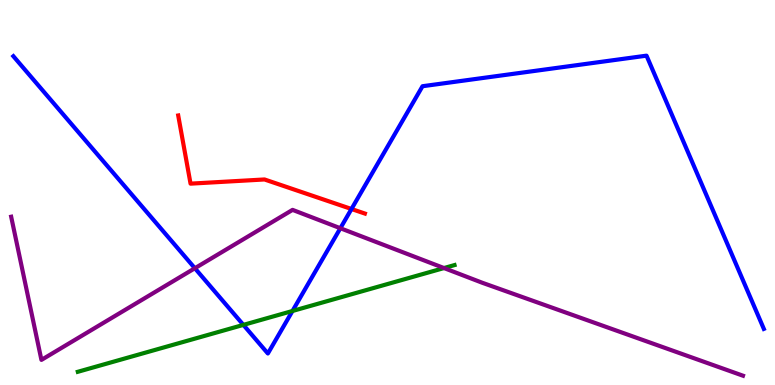[{'lines': ['blue', 'red'], 'intersections': [{'x': 4.54, 'y': 4.57}]}, {'lines': ['green', 'red'], 'intersections': []}, {'lines': ['purple', 'red'], 'intersections': []}, {'lines': ['blue', 'green'], 'intersections': [{'x': 3.14, 'y': 1.56}, {'x': 3.77, 'y': 1.92}]}, {'lines': ['blue', 'purple'], 'intersections': [{'x': 2.51, 'y': 3.03}, {'x': 4.39, 'y': 4.07}]}, {'lines': ['green', 'purple'], 'intersections': [{'x': 5.73, 'y': 3.04}]}]